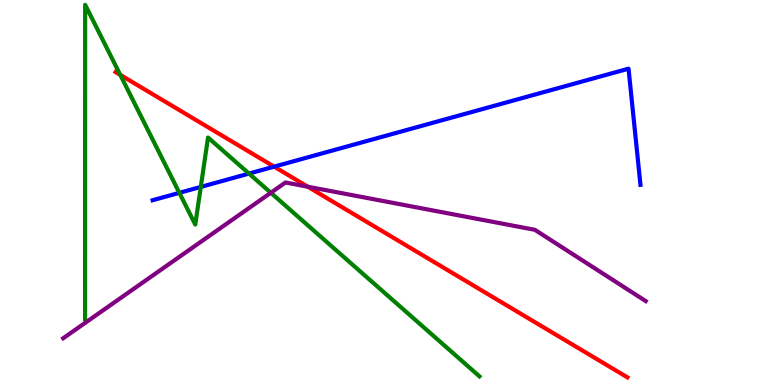[{'lines': ['blue', 'red'], 'intersections': [{'x': 3.54, 'y': 5.67}]}, {'lines': ['green', 'red'], 'intersections': [{'x': 1.55, 'y': 8.05}]}, {'lines': ['purple', 'red'], 'intersections': [{'x': 3.97, 'y': 5.15}]}, {'lines': ['blue', 'green'], 'intersections': [{'x': 2.31, 'y': 4.99}, {'x': 2.59, 'y': 5.15}, {'x': 3.21, 'y': 5.49}]}, {'lines': ['blue', 'purple'], 'intersections': []}, {'lines': ['green', 'purple'], 'intersections': [{'x': 3.49, 'y': 4.99}]}]